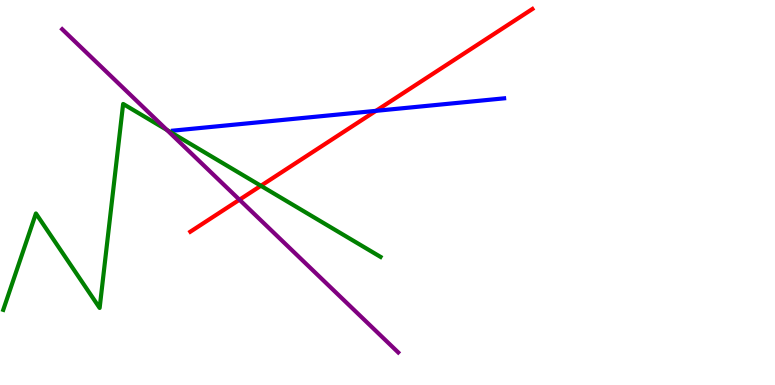[{'lines': ['blue', 'red'], 'intersections': [{'x': 4.85, 'y': 7.12}]}, {'lines': ['green', 'red'], 'intersections': [{'x': 3.37, 'y': 5.17}]}, {'lines': ['purple', 'red'], 'intersections': [{'x': 3.09, 'y': 4.81}]}, {'lines': ['blue', 'green'], 'intersections': []}, {'lines': ['blue', 'purple'], 'intersections': []}, {'lines': ['green', 'purple'], 'intersections': [{'x': 2.15, 'y': 6.62}]}]